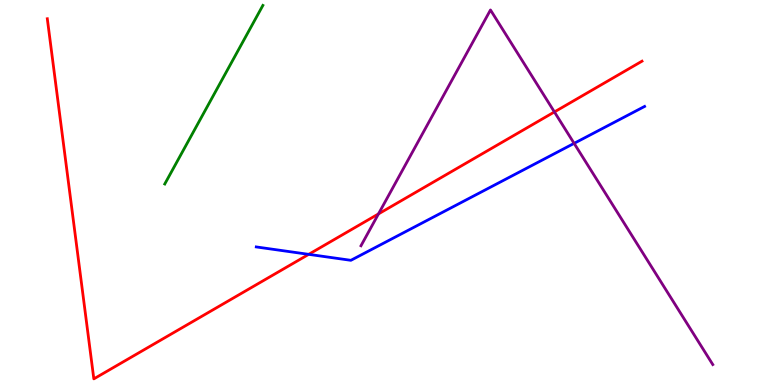[{'lines': ['blue', 'red'], 'intersections': [{'x': 3.98, 'y': 3.39}]}, {'lines': ['green', 'red'], 'intersections': []}, {'lines': ['purple', 'red'], 'intersections': [{'x': 4.88, 'y': 4.44}, {'x': 7.15, 'y': 7.09}]}, {'lines': ['blue', 'green'], 'intersections': []}, {'lines': ['blue', 'purple'], 'intersections': [{'x': 7.41, 'y': 6.28}]}, {'lines': ['green', 'purple'], 'intersections': []}]